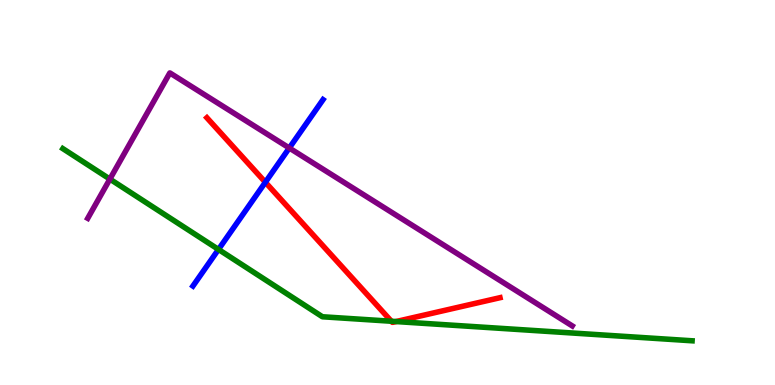[{'lines': ['blue', 'red'], 'intersections': [{'x': 3.42, 'y': 5.27}]}, {'lines': ['green', 'red'], 'intersections': [{'x': 5.05, 'y': 1.66}, {'x': 5.11, 'y': 1.65}]}, {'lines': ['purple', 'red'], 'intersections': []}, {'lines': ['blue', 'green'], 'intersections': [{'x': 2.82, 'y': 3.52}]}, {'lines': ['blue', 'purple'], 'intersections': [{'x': 3.73, 'y': 6.16}]}, {'lines': ['green', 'purple'], 'intersections': [{'x': 1.42, 'y': 5.35}]}]